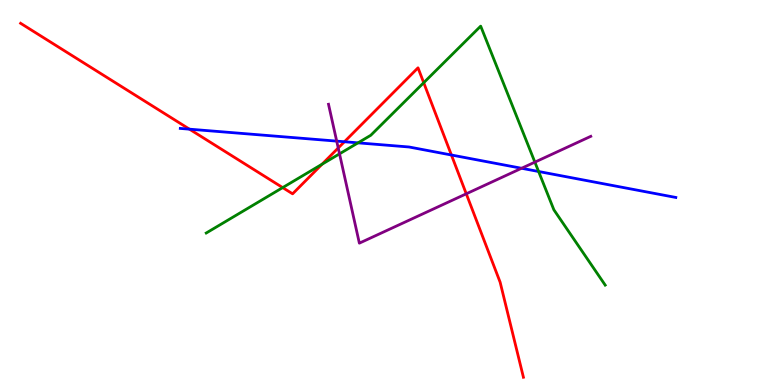[{'lines': ['blue', 'red'], 'intersections': [{'x': 2.44, 'y': 6.64}, {'x': 4.44, 'y': 6.32}, {'x': 5.82, 'y': 5.97}]}, {'lines': ['green', 'red'], 'intersections': [{'x': 3.65, 'y': 5.13}, {'x': 4.16, 'y': 5.74}, {'x': 5.47, 'y': 7.85}]}, {'lines': ['purple', 'red'], 'intersections': [{'x': 4.36, 'y': 6.16}, {'x': 6.02, 'y': 4.97}]}, {'lines': ['blue', 'green'], 'intersections': [{'x': 4.62, 'y': 6.29}, {'x': 6.95, 'y': 5.55}]}, {'lines': ['blue', 'purple'], 'intersections': [{'x': 4.34, 'y': 6.33}, {'x': 6.73, 'y': 5.63}]}, {'lines': ['green', 'purple'], 'intersections': [{'x': 4.38, 'y': 6.0}, {'x': 6.9, 'y': 5.79}]}]